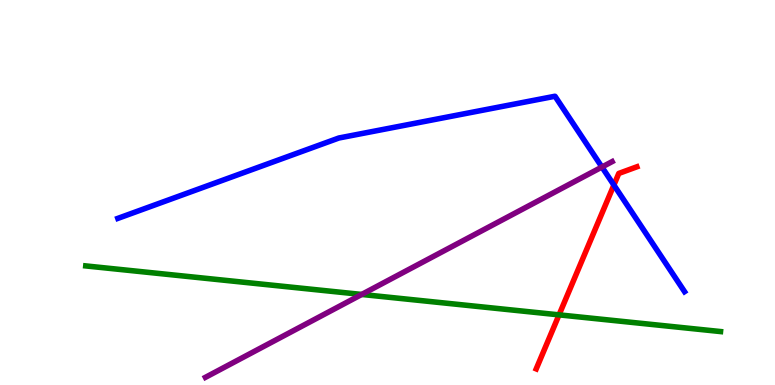[{'lines': ['blue', 'red'], 'intersections': [{'x': 7.92, 'y': 5.19}]}, {'lines': ['green', 'red'], 'intersections': [{'x': 7.21, 'y': 1.82}]}, {'lines': ['purple', 'red'], 'intersections': []}, {'lines': ['blue', 'green'], 'intersections': []}, {'lines': ['blue', 'purple'], 'intersections': [{'x': 7.77, 'y': 5.66}]}, {'lines': ['green', 'purple'], 'intersections': [{'x': 4.67, 'y': 2.35}]}]